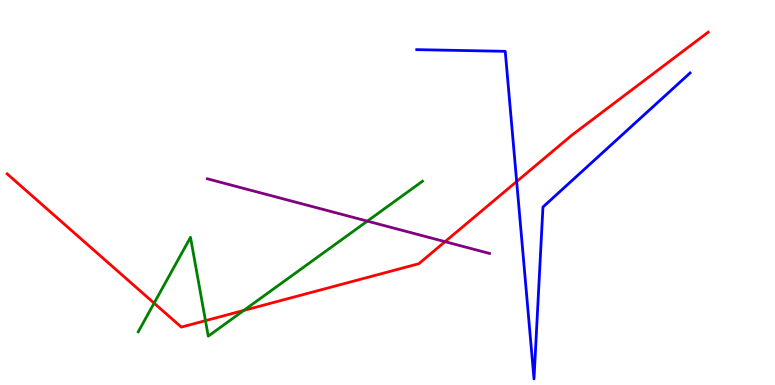[{'lines': ['blue', 'red'], 'intersections': [{'x': 6.67, 'y': 5.29}]}, {'lines': ['green', 'red'], 'intersections': [{'x': 1.99, 'y': 2.13}, {'x': 2.65, 'y': 1.67}, {'x': 3.15, 'y': 1.94}]}, {'lines': ['purple', 'red'], 'intersections': [{'x': 5.74, 'y': 3.72}]}, {'lines': ['blue', 'green'], 'intersections': []}, {'lines': ['blue', 'purple'], 'intersections': []}, {'lines': ['green', 'purple'], 'intersections': [{'x': 4.74, 'y': 4.26}]}]